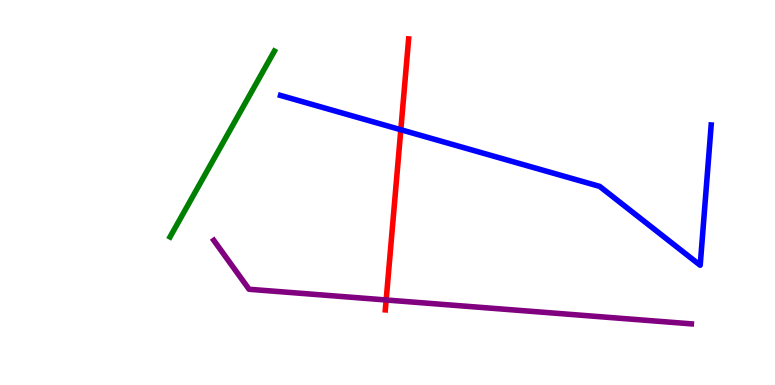[{'lines': ['blue', 'red'], 'intersections': [{'x': 5.17, 'y': 6.63}]}, {'lines': ['green', 'red'], 'intersections': []}, {'lines': ['purple', 'red'], 'intersections': [{'x': 4.98, 'y': 2.21}]}, {'lines': ['blue', 'green'], 'intersections': []}, {'lines': ['blue', 'purple'], 'intersections': []}, {'lines': ['green', 'purple'], 'intersections': []}]